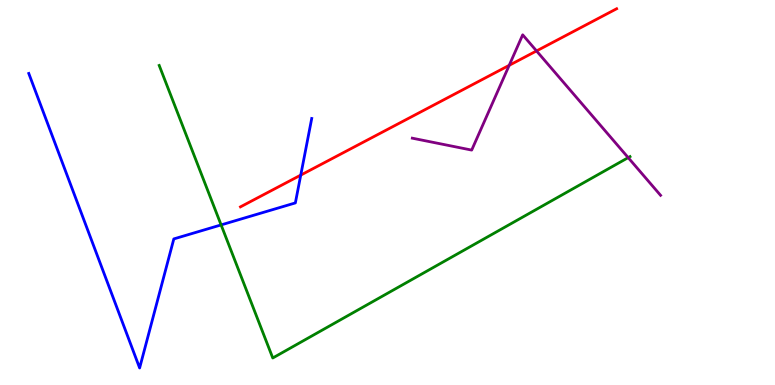[{'lines': ['blue', 'red'], 'intersections': [{'x': 3.88, 'y': 5.45}]}, {'lines': ['green', 'red'], 'intersections': []}, {'lines': ['purple', 'red'], 'intersections': [{'x': 6.57, 'y': 8.3}, {'x': 6.92, 'y': 8.68}]}, {'lines': ['blue', 'green'], 'intersections': [{'x': 2.85, 'y': 4.16}]}, {'lines': ['blue', 'purple'], 'intersections': []}, {'lines': ['green', 'purple'], 'intersections': [{'x': 8.11, 'y': 5.91}]}]